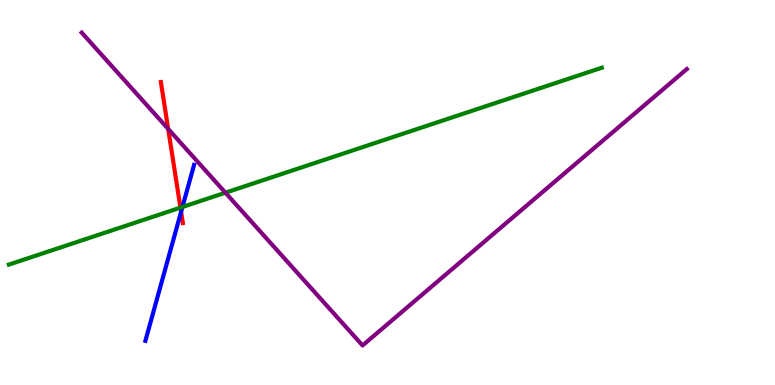[{'lines': ['blue', 'red'], 'intersections': [{'x': 2.34, 'y': 4.5}]}, {'lines': ['green', 'red'], 'intersections': [{'x': 2.33, 'y': 4.61}]}, {'lines': ['purple', 'red'], 'intersections': [{'x': 2.17, 'y': 6.65}]}, {'lines': ['blue', 'green'], 'intersections': [{'x': 2.35, 'y': 4.62}]}, {'lines': ['blue', 'purple'], 'intersections': []}, {'lines': ['green', 'purple'], 'intersections': [{'x': 2.91, 'y': 4.99}]}]